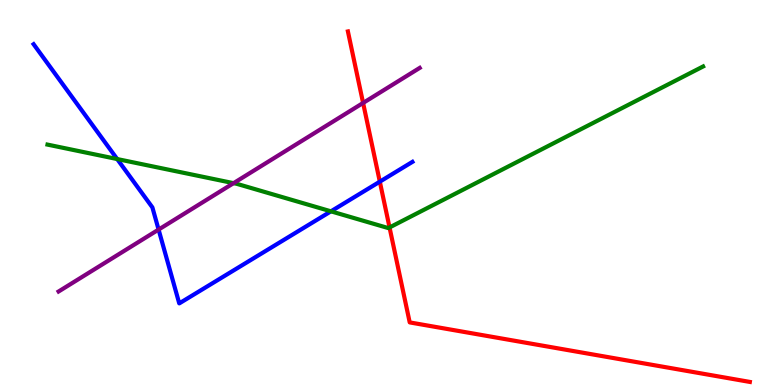[{'lines': ['blue', 'red'], 'intersections': [{'x': 4.9, 'y': 5.28}]}, {'lines': ['green', 'red'], 'intersections': [{'x': 5.03, 'y': 4.09}]}, {'lines': ['purple', 'red'], 'intersections': [{'x': 4.69, 'y': 7.33}]}, {'lines': ['blue', 'green'], 'intersections': [{'x': 1.51, 'y': 5.87}, {'x': 4.27, 'y': 4.51}]}, {'lines': ['blue', 'purple'], 'intersections': [{'x': 2.05, 'y': 4.04}]}, {'lines': ['green', 'purple'], 'intersections': [{'x': 3.01, 'y': 5.24}]}]